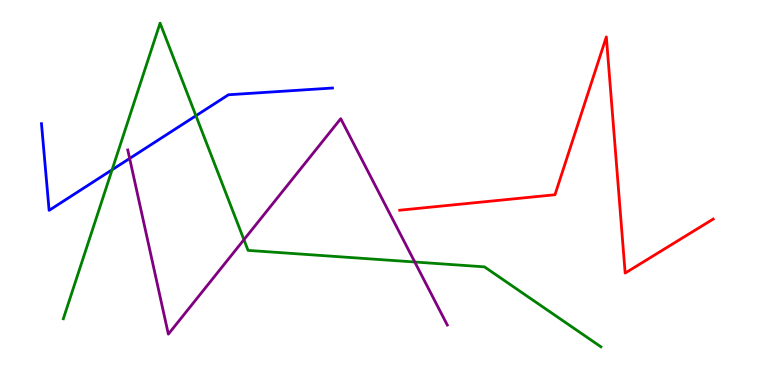[{'lines': ['blue', 'red'], 'intersections': []}, {'lines': ['green', 'red'], 'intersections': []}, {'lines': ['purple', 'red'], 'intersections': []}, {'lines': ['blue', 'green'], 'intersections': [{'x': 1.45, 'y': 5.59}, {'x': 2.53, 'y': 6.99}]}, {'lines': ['blue', 'purple'], 'intersections': [{'x': 1.67, 'y': 5.88}]}, {'lines': ['green', 'purple'], 'intersections': [{'x': 3.15, 'y': 3.77}, {'x': 5.35, 'y': 3.19}]}]